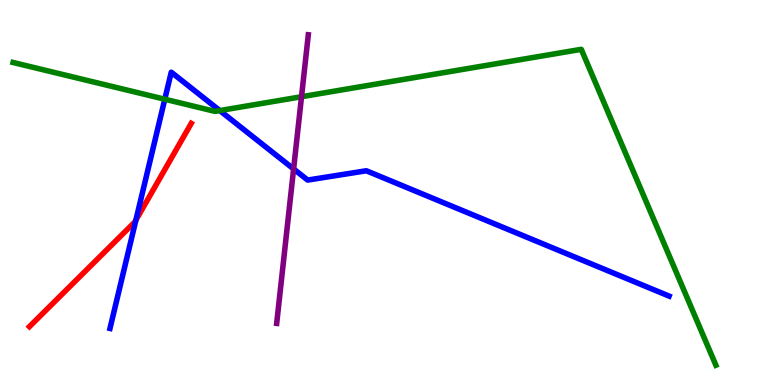[{'lines': ['blue', 'red'], 'intersections': [{'x': 1.75, 'y': 4.28}]}, {'lines': ['green', 'red'], 'intersections': []}, {'lines': ['purple', 'red'], 'intersections': []}, {'lines': ['blue', 'green'], 'intersections': [{'x': 2.13, 'y': 7.42}, {'x': 2.84, 'y': 7.13}]}, {'lines': ['blue', 'purple'], 'intersections': [{'x': 3.79, 'y': 5.61}]}, {'lines': ['green', 'purple'], 'intersections': [{'x': 3.89, 'y': 7.49}]}]